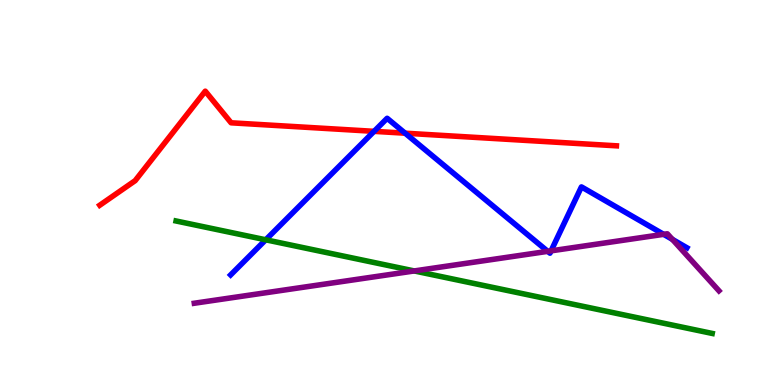[{'lines': ['blue', 'red'], 'intersections': [{'x': 4.83, 'y': 6.59}, {'x': 5.23, 'y': 6.54}]}, {'lines': ['green', 'red'], 'intersections': []}, {'lines': ['purple', 'red'], 'intersections': []}, {'lines': ['blue', 'green'], 'intersections': [{'x': 3.43, 'y': 3.77}]}, {'lines': ['blue', 'purple'], 'intersections': [{'x': 7.07, 'y': 3.47}, {'x': 7.11, 'y': 3.48}, {'x': 8.56, 'y': 3.91}, {'x': 8.68, 'y': 3.78}]}, {'lines': ['green', 'purple'], 'intersections': [{'x': 5.35, 'y': 2.96}]}]